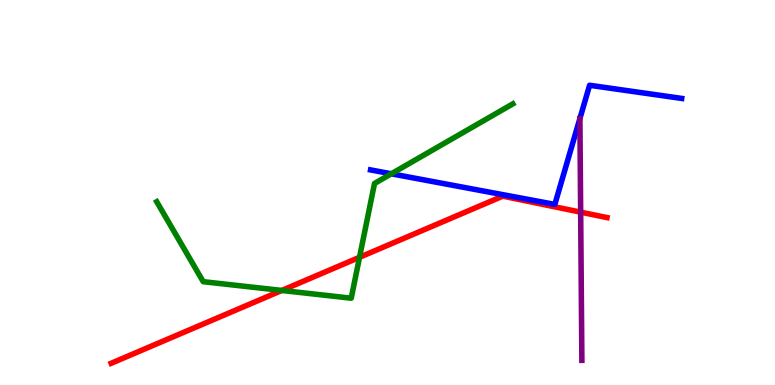[{'lines': ['blue', 'red'], 'intersections': []}, {'lines': ['green', 'red'], 'intersections': [{'x': 3.64, 'y': 2.46}, {'x': 4.64, 'y': 3.32}]}, {'lines': ['purple', 'red'], 'intersections': [{'x': 7.49, 'y': 4.49}]}, {'lines': ['blue', 'green'], 'intersections': [{'x': 5.05, 'y': 5.49}]}, {'lines': ['blue', 'purple'], 'intersections': []}, {'lines': ['green', 'purple'], 'intersections': []}]